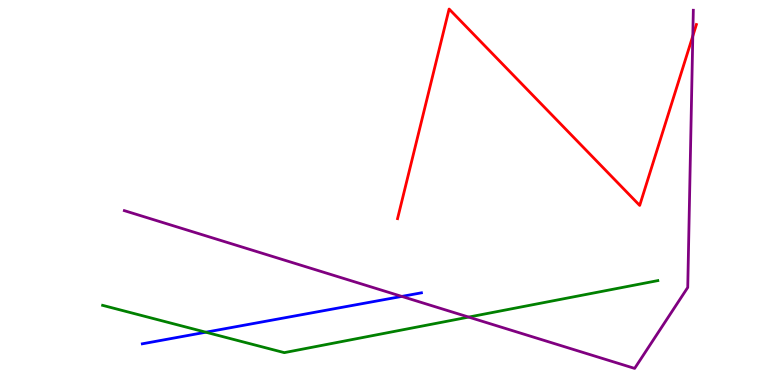[{'lines': ['blue', 'red'], 'intersections': []}, {'lines': ['green', 'red'], 'intersections': []}, {'lines': ['purple', 'red'], 'intersections': [{'x': 8.94, 'y': 9.06}]}, {'lines': ['blue', 'green'], 'intersections': [{'x': 2.66, 'y': 1.37}]}, {'lines': ['blue', 'purple'], 'intersections': [{'x': 5.18, 'y': 2.3}]}, {'lines': ['green', 'purple'], 'intersections': [{'x': 6.05, 'y': 1.76}]}]